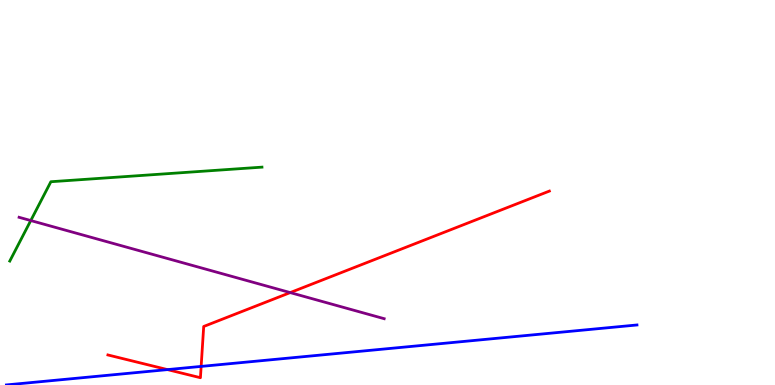[{'lines': ['blue', 'red'], 'intersections': [{'x': 2.16, 'y': 0.4}, {'x': 2.6, 'y': 0.483}]}, {'lines': ['green', 'red'], 'intersections': []}, {'lines': ['purple', 'red'], 'intersections': [{'x': 3.74, 'y': 2.4}]}, {'lines': ['blue', 'green'], 'intersections': []}, {'lines': ['blue', 'purple'], 'intersections': []}, {'lines': ['green', 'purple'], 'intersections': [{'x': 0.397, 'y': 4.27}]}]